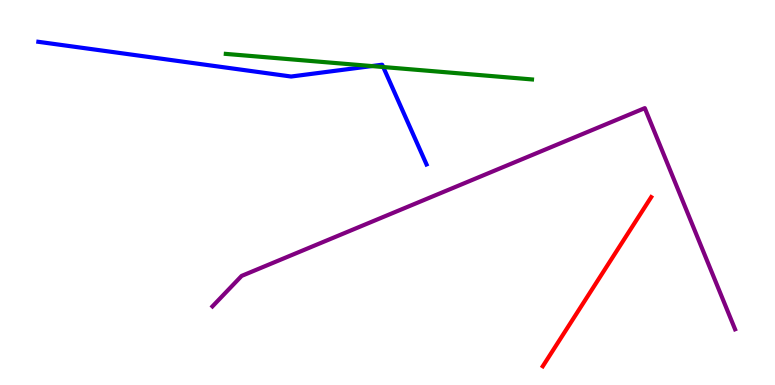[{'lines': ['blue', 'red'], 'intersections': []}, {'lines': ['green', 'red'], 'intersections': []}, {'lines': ['purple', 'red'], 'intersections': []}, {'lines': ['blue', 'green'], 'intersections': [{'x': 4.8, 'y': 8.28}, {'x': 4.94, 'y': 8.26}]}, {'lines': ['blue', 'purple'], 'intersections': []}, {'lines': ['green', 'purple'], 'intersections': []}]